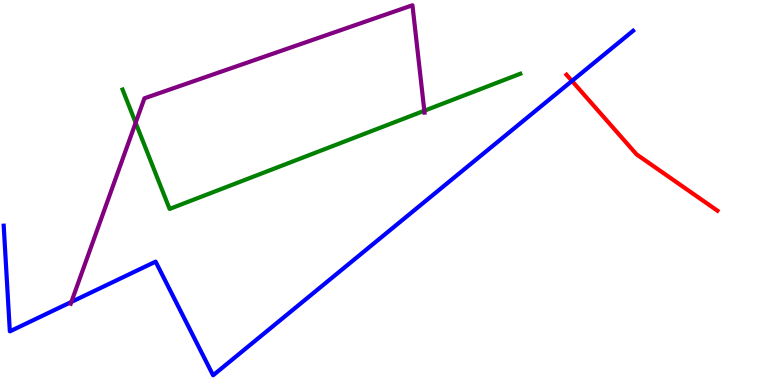[{'lines': ['blue', 'red'], 'intersections': [{'x': 7.38, 'y': 7.9}]}, {'lines': ['green', 'red'], 'intersections': []}, {'lines': ['purple', 'red'], 'intersections': []}, {'lines': ['blue', 'green'], 'intersections': []}, {'lines': ['blue', 'purple'], 'intersections': [{'x': 0.921, 'y': 2.16}]}, {'lines': ['green', 'purple'], 'intersections': [{'x': 1.75, 'y': 6.81}, {'x': 5.48, 'y': 7.12}]}]